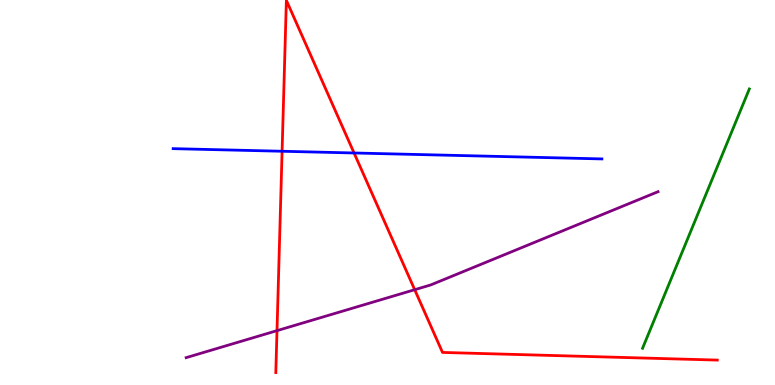[{'lines': ['blue', 'red'], 'intersections': [{'x': 3.64, 'y': 6.07}, {'x': 4.57, 'y': 6.03}]}, {'lines': ['green', 'red'], 'intersections': []}, {'lines': ['purple', 'red'], 'intersections': [{'x': 3.57, 'y': 1.41}, {'x': 5.35, 'y': 2.48}]}, {'lines': ['blue', 'green'], 'intersections': []}, {'lines': ['blue', 'purple'], 'intersections': []}, {'lines': ['green', 'purple'], 'intersections': []}]